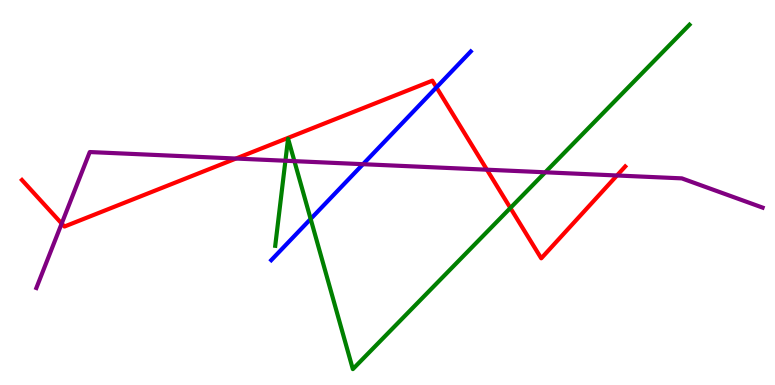[{'lines': ['blue', 'red'], 'intersections': [{'x': 5.63, 'y': 7.73}]}, {'lines': ['green', 'red'], 'intersections': [{'x': 6.59, 'y': 4.6}]}, {'lines': ['purple', 'red'], 'intersections': [{'x': 0.796, 'y': 4.19}, {'x': 3.04, 'y': 5.88}, {'x': 6.28, 'y': 5.59}, {'x': 7.96, 'y': 5.44}]}, {'lines': ['blue', 'green'], 'intersections': [{'x': 4.01, 'y': 4.31}]}, {'lines': ['blue', 'purple'], 'intersections': [{'x': 4.68, 'y': 5.74}]}, {'lines': ['green', 'purple'], 'intersections': [{'x': 3.68, 'y': 5.82}, {'x': 3.8, 'y': 5.81}, {'x': 7.04, 'y': 5.52}]}]